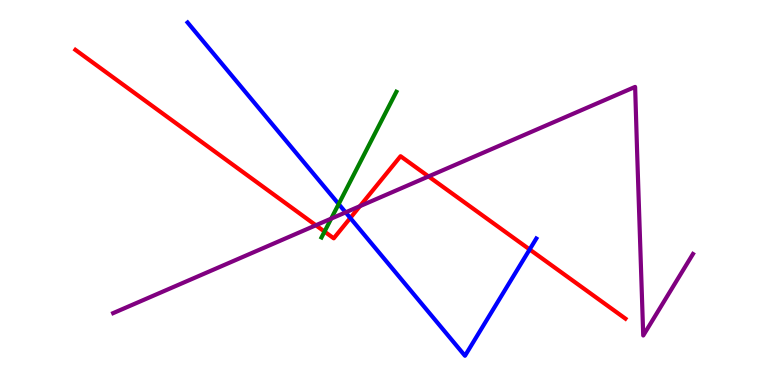[{'lines': ['blue', 'red'], 'intersections': [{'x': 4.52, 'y': 4.34}, {'x': 6.83, 'y': 3.52}]}, {'lines': ['green', 'red'], 'intersections': [{'x': 4.19, 'y': 3.98}]}, {'lines': ['purple', 'red'], 'intersections': [{'x': 4.08, 'y': 4.15}, {'x': 4.64, 'y': 4.64}, {'x': 5.53, 'y': 5.42}]}, {'lines': ['blue', 'green'], 'intersections': [{'x': 4.37, 'y': 4.7}]}, {'lines': ['blue', 'purple'], 'intersections': [{'x': 4.46, 'y': 4.48}]}, {'lines': ['green', 'purple'], 'intersections': [{'x': 4.27, 'y': 4.32}]}]